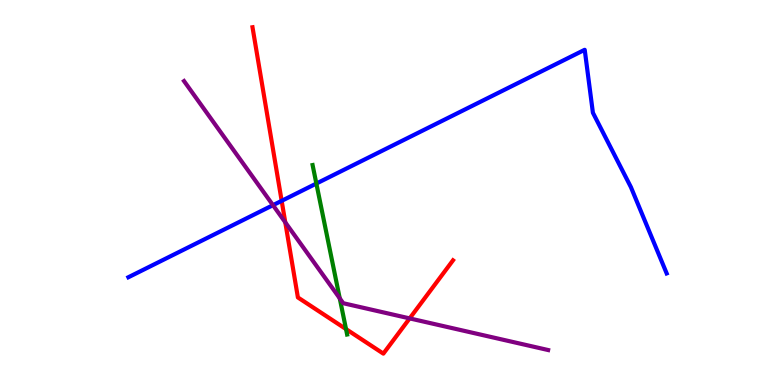[{'lines': ['blue', 'red'], 'intersections': [{'x': 3.63, 'y': 4.78}]}, {'lines': ['green', 'red'], 'intersections': [{'x': 4.46, 'y': 1.45}]}, {'lines': ['purple', 'red'], 'intersections': [{'x': 3.68, 'y': 4.23}, {'x': 5.29, 'y': 1.73}]}, {'lines': ['blue', 'green'], 'intersections': [{'x': 4.08, 'y': 5.23}]}, {'lines': ['blue', 'purple'], 'intersections': [{'x': 3.52, 'y': 4.67}]}, {'lines': ['green', 'purple'], 'intersections': [{'x': 4.38, 'y': 2.25}]}]